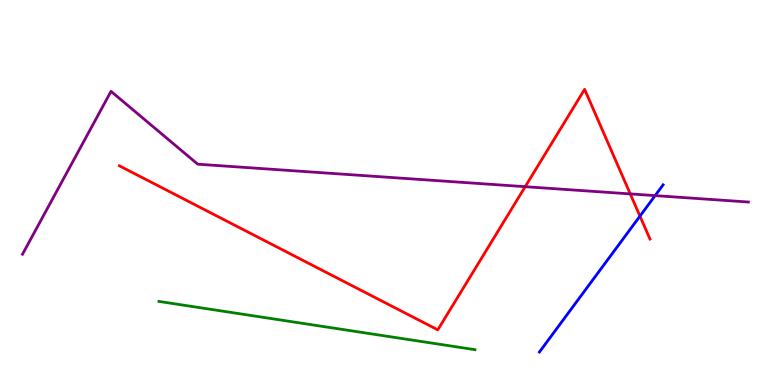[{'lines': ['blue', 'red'], 'intersections': [{'x': 8.26, 'y': 4.39}]}, {'lines': ['green', 'red'], 'intersections': []}, {'lines': ['purple', 'red'], 'intersections': [{'x': 6.78, 'y': 5.15}, {'x': 8.13, 'y': 4.96}]}, {'lines': ['blue', 'green'], 'intersections': []}, {'lines': ['blue', 'purple'], 'intersections': [{'x': 8.45, 'y': 4.92}]}, {'lines': ['green', 'purple'], 'intersections': []}]